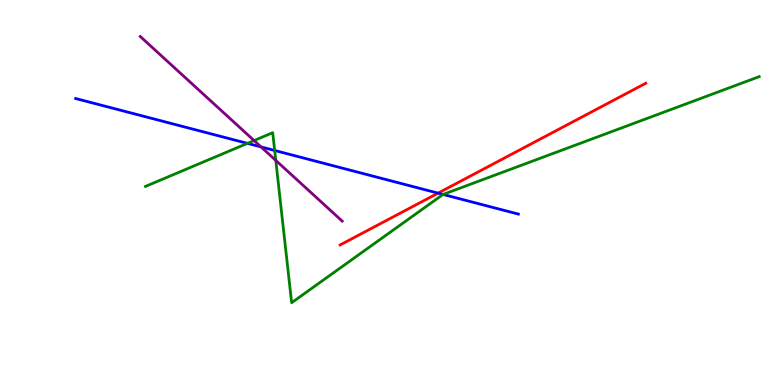[{'lines': ['blue', 'red'], 'intersections': [{'x': 5.65, 'y': 4.98}]}, {'lines': ['green', 'red'], 'intersections': []}, {'lines': ['purple', 'red'], 'intersections': []}, {'lines': ['blue', 'green'], 'intersections': [{'x': 3.19, 'y': 6.28}, {'x': 3.54, 'y': 6.09}, {'x': 5.72, 'y': 4.95}]}, {'lines': ['blue', 'purple'], 'intersections': [{'x': 3.37, 'y': 6.18}]}, {'lines': ['green', 'purple'], 'intersections': [{'x': 3.28, 'y': 6.35}, {'x': 3.56, 'y': 5.83}]}]